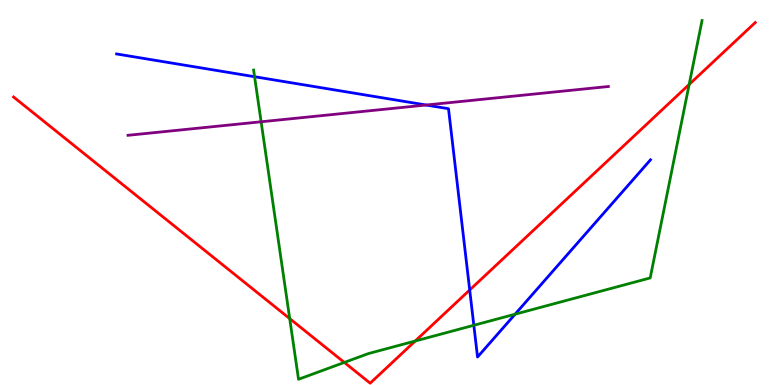[{'lines': ['blue', 'red'], 'intersections': [{'x': 6.06, 'y': 2.47}]}, {'lines': ['green', 'red'], 'intersections': [{'x': 3.74, 'y': 1.72}, {'x': 4.44, 'y': 0.586}, {'x': 5.36, 'y': 1.14}, {'x': 8.89, 'y': 7.81}]}, {'lines': ['purple', 'red'], 'intersections': []}, {'lines': ['blue', 'green'], 'intersections': [{'x': 3.28, 'y': 8.01}, {'x': 6.11, 'y': 1.55}, {'x': 6.65, 'y': 1.84}]}, {'lines': ['blue', 'purple'], 'intersections': [{'x': 5.5, 'y': 7.27}]}, {'lines': ['green', 'purple'], 'intersections': [{'x': 3.37, 'y': 6.84}]}]